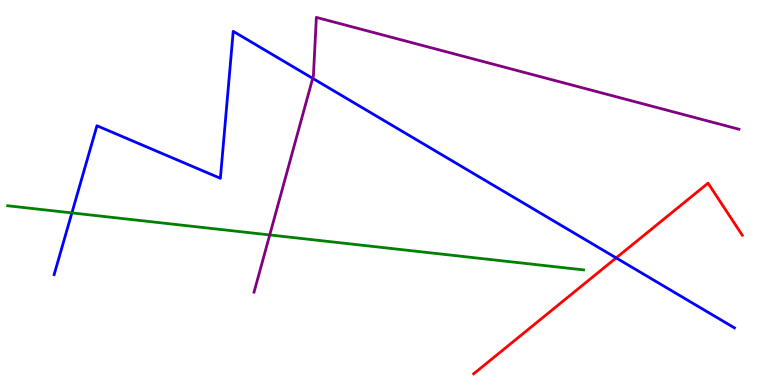[{'lines': ['blue', 'red'], 'intersections': [{'x': 7.95, 'y': 3.3}]}, {'lines': ['green', 'red'], 'intersections': []}, {'lines': ['purple', 'red'], 'intersections': []}, {'lines': ['blue', 'green'], 'intersections': [{'x': 0.928, 'y': 4.47}]}, {'lines': ['blue', 'purple'], 'intersections': [{'x': 4.03, 'y': 7.96}]}, {'lines': ['green', 'purple'], 'intersections': [{'x': 3.48, 'y': 3.9}]}]